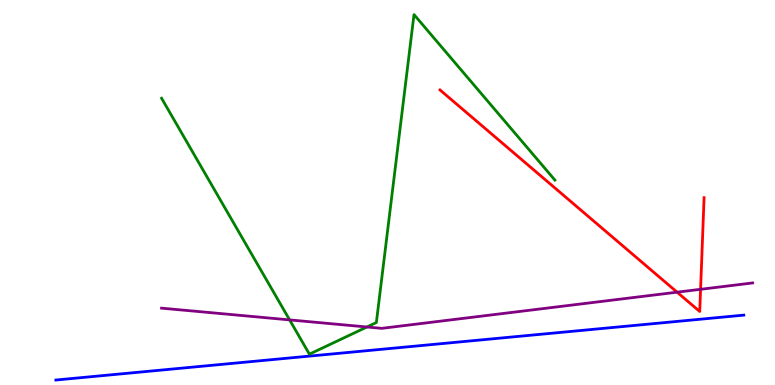[{'lines': ['blue', 'red'], 'intersections': []}, {'lines': ['green', 'red'], 'intersections': []}, {'lines': ['purple', 'red'], 'intersections': [{'x': 8.74, 'y': 2.41}, {'x': 9.04, 'y': 2.49}]}, {'lines': ['blue', 'green'], 'intersections': []}, {'lines': ['blue', 'purple'], 'intersections': []}, {'lines': ['green', 'purple'], 'intersections': [{'x': 3.74, 'y': 1.69}, {'x': 4.73, 'y': 1.51}]}]